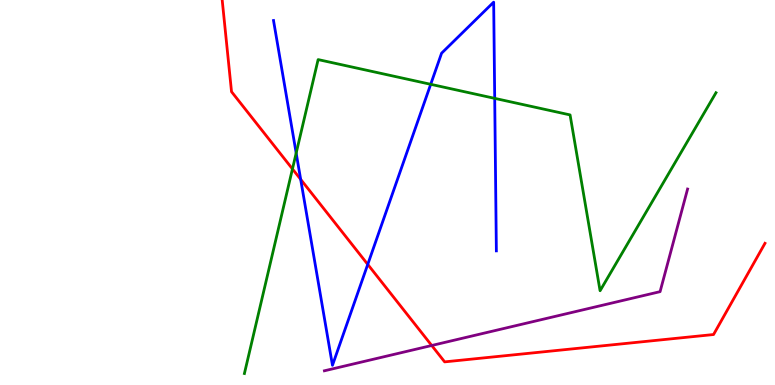[{'lines': ['blue', 'red'], 'intersections': [{'x': 3.88, 'y': 5.34}, {'x': 4.75, 'y': 3.13}]}, {'lines': ['green', 'red'], 'intersections': [{'x': 3.77, 'y': 5.61}]}, {'lines': ['purple', 'red'], 'intersections': [{'x': 5.57, 'y': 1.03}]}, {'lines': ['blue', 'green'], 'intersections': [{'x': 3.82, 'y': 6.02}, {'x': 5.56, 'y': 7.81}, {'x': 6.38, 'y': 7.45}]}, {'lines': ['blue', 'purple'], 'intersections': []}, {'lines': ['green', 'purple'], 'intersections': []}]